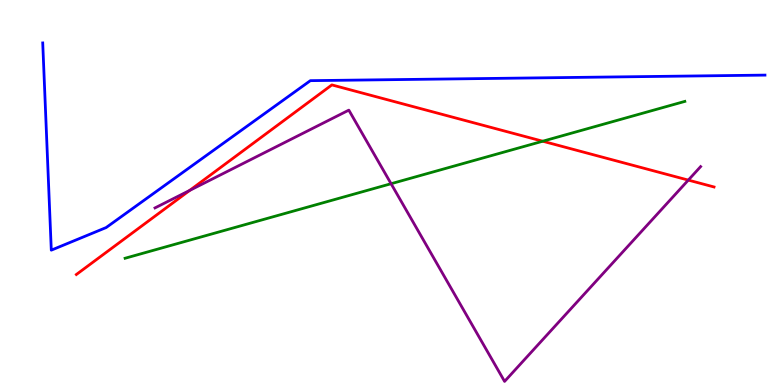[{'lines': ['blue', 'red'], 'intersections': []}, {'lines': ['green', 'red'], 'intersections': [{'x': 7.0, 'y': 6.33}]}, {'lines': ['purple', 'red'], 'intersections': [{'x': 2.45, 'y': 5.05}, {'x': 8.88, 'y': 5.32}]}, {'lines': ['blue', 'green'], 'intersections': []}, {'lines': ['blue', 'purple'], 'intersections': []}, {'lines': ['green', 'purple'], 'intersections': [{'x': 5.05, 'y': 5.23}]}]